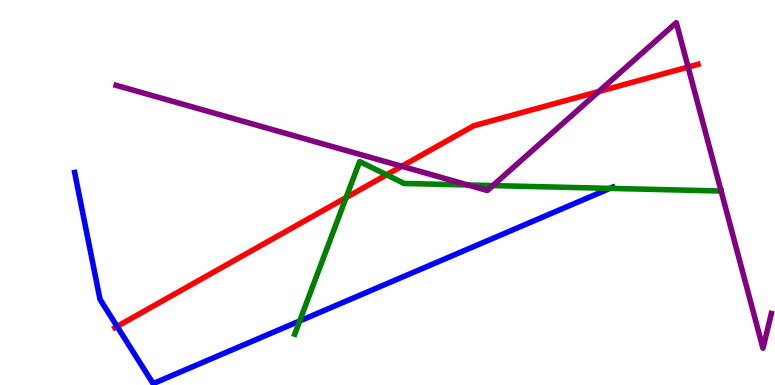[{'lines': ['blue', 'red'], 'intersections': [{'x': 1.51, 'y': 1.52}]}, {'lines': ['green', 'red'], 'intersections': [{'x': 4.47, 'y': 4.87}, {'x': 4.99, 'y': 5.46}]}, {'lines': ['purple', 'red'], 'intersections': [{'x': 5.18, 'y': 5.68}, {'x': 7.73, 'y': 7.62}, {'x': 8.88, 'y': 8.26}]}, {'lines': ['blue', 'green'], 'intersections': [{'x': 3.87, 'y': 1.66}, {'x': 7.87, 'y': 5.11}]}, {'lines': ['blue', 'purple'], 'intersections': []}, {'lines': ['green', 'purple'], 'intersections': [{'x': 6.04, 'y': 5.19}, {'x': 6.36, 'y': 5.18}, {'x': 9.3, 'y': 5.04}]}]